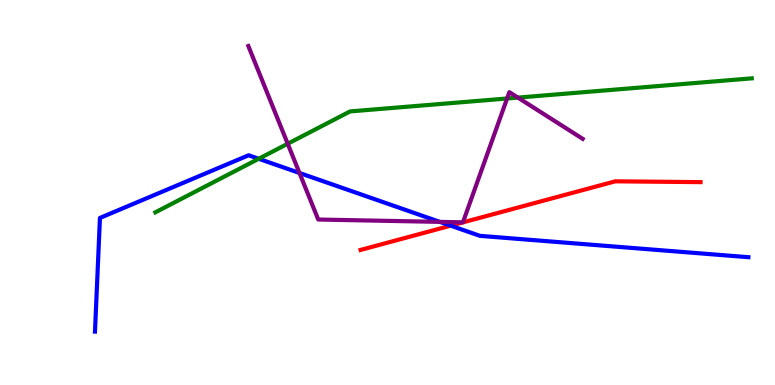[{'lines': ['blue', 'red'], 'intersections': [{'x': 5.82, 'y': 4.14}]}, {'lines': ['green', 'red'], 'intersections': []}, {'lines': ['purple', 'red'], 'intersections': []}, {'lines': ['blue', 'green'], 'intersections': [{'x': 3.34, 'y': 5.88}]}, {'lines': ['blue', 'purple'], 'intersections': [{'x': 3.86, 'y': 5.51}, {'x': 5.68, 'y': 4.24}]}, {'lines': ['green', 'purple'], 'intersections': [{'x': 3.71, 'y': 6.27}, {'x': 6.54, 'y': 7.44}, {'x': 6.68, 'y': 7.46}]}]